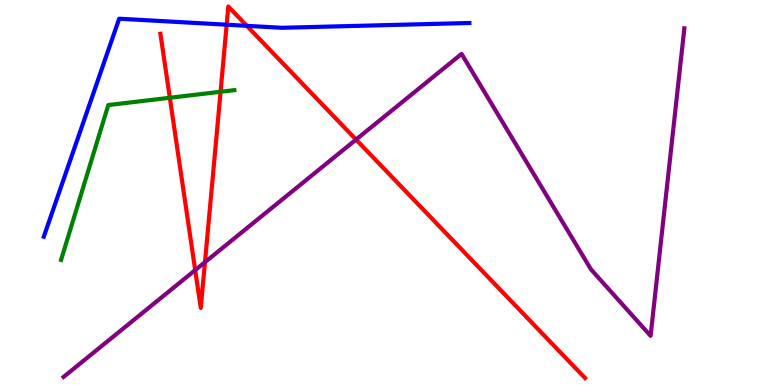[{'lines': ['blue', 'red'], 'intersections': [{'x': 2.92, 'y': 9.36}, {'x': 3.19, 'y': 9.33}]}, {'lines': ['green', 'red'], 'intersections': [{'x': 2.19, 'y': 7.46}, {'x': 2.85, 'y': 7.62}]}, {'lines': ['purple', 'red'], 'intersections': [{'x': 2.52, 'y': 2.98}, {'x': 2.64, 'y': 3.19}, {'x': 4.59, 'y': 6.37}]}, {'lines': ['blue', 'green'], 'intersections': []}, {'lines': ['blue', 'purple'], 'intersections': []}, {'lines': ['green', 'purple'], 'intersections': []}]